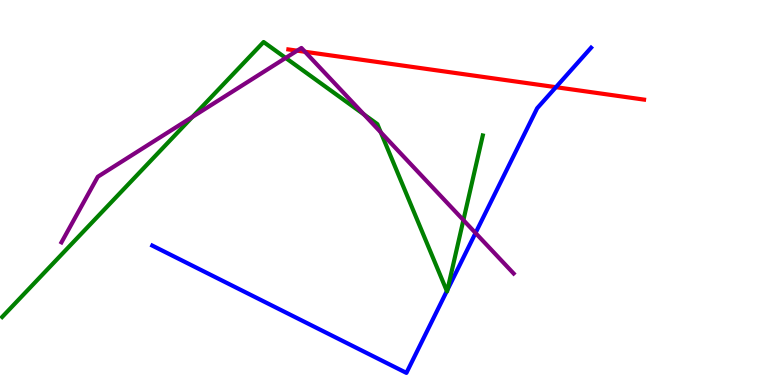[{'lines': ['blue', 'red'], 'intersections': [{'x': 7.17, 'y': 7.74}]}, {'lines': ['green', 'red'], 'intersections': []}, {'lines': ['purple', 'red'], 'intersections': [{'x': 3.83, 'y': 8.68}, {'x': 3.94, 'y': 8.66}]}, {'lines': ['blue', 'green'], 'intersections': [{'x': 5.77, 'y': 2.44}, {'x': 5.77, 'y': 2.47}]}, {'lines': ['blue', 'purple'], 'intersections': [{'x': 6.14, 'y': 3.95}]}, {'lines': ['green', 'purple'], 'intersections': [{'x': 2.48, 'y': 6.96}, {'x': 3.69, 'y': 8.5}, {'x': 4.7, 'y': 7.03}, {'x': 4.91, 'y': 6.56}, {'x': 5.98, 'y': 4.28}]}]